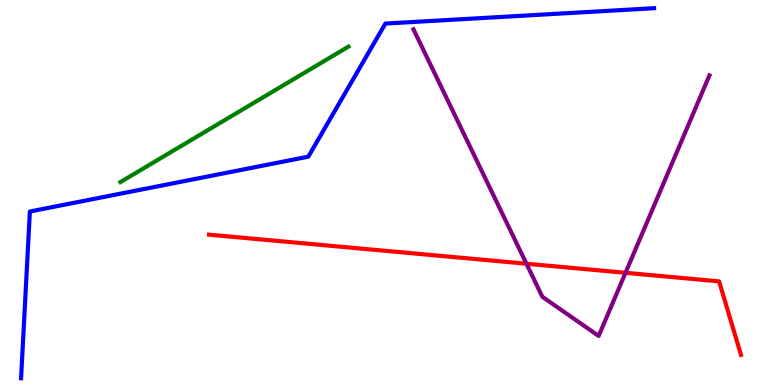[{'lines': ['blue', 'red'], 'intersections': []}, {'lines': ['green', 'red'], 'intersections': []}, {'lines': ['purple', 'red'], 'intersections': [{'x': 6.79, 'y': 3.15}, {'x': 8.07, 'y': 2.91}]}, {'lines': ['blue', 'green'], 'intersections': []}, {'lines': ['blue', 'purple'], 'intersections': []}, {'lines': ['green', 'purple'], 'intersections': []}]